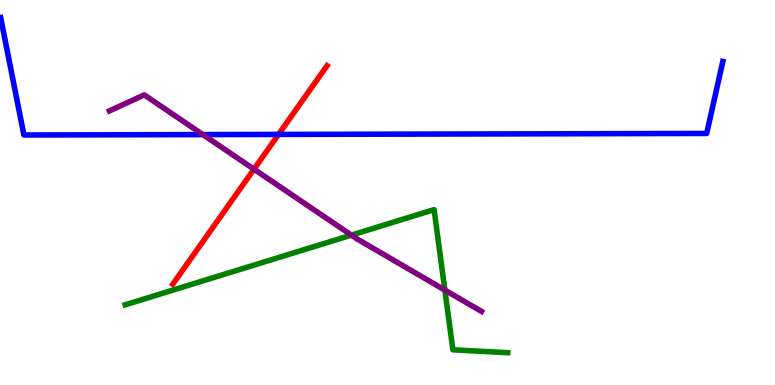[{'lines': ['blue', 'red'], 'intersections': [{'x': 3.59, 'y': 6.51}]}, {'lines': ['green', 'red'], 'intersections': []}, {'lines': ['purple', 'red'], 'intersections': [{'x': 3.28, 'y': 5.61}]}, {'lines': ['blue', 'green'], 'intersections': []}, {'lines': ['blue', 'purple'], 'intersections': [{'x': 2.62, 'y': 6.5}]}, {'lines': ['green', 'purple'], 'intersections': [{'x': 4.53, 'y': 3.89}, {'x': 5.74, 'y': 2.47}]}]